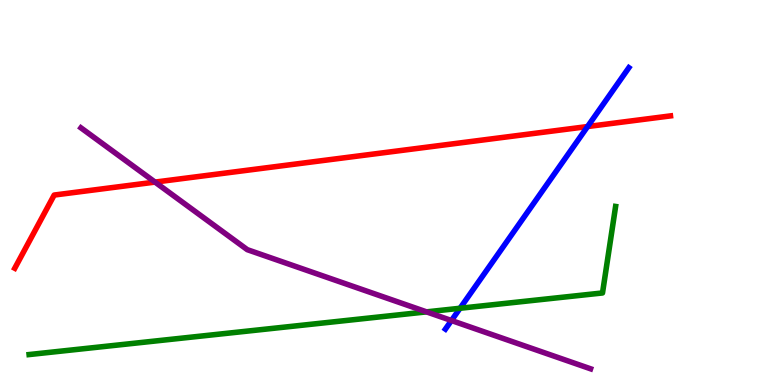[{'lines': ['blue', 'red'], 'intersections': [{'x': 7.58, 'y': 6.71}]}, {'lines': ['green', 'red'], 'intersections': []}, {'lines': ['purple', 'red'], 'intersections': [{'x': 2.0, 'y': 5.27}]}, {'lines': ['blue', 'green'], 'intersections': [{'x': 5.94, 'y': 1.99}]}, {'lines': ['blue', 'purple'], 'intersections': [{'x': 5.83, 'y': 1.67}]}, {'lines': ['green', 'purple'], 'intersections': [{'x': 5.5, 'y': 1.9}]}]